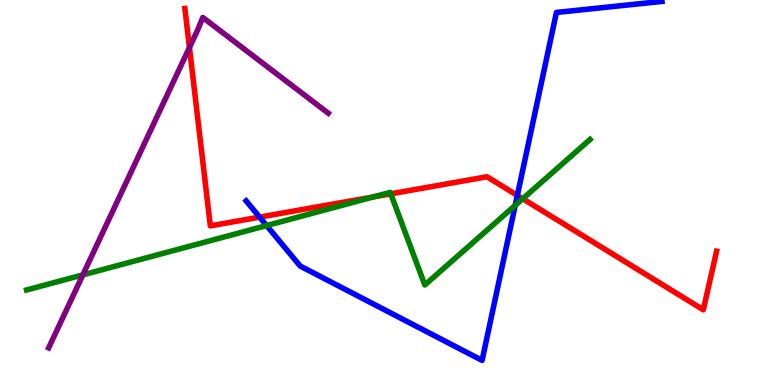[{'lines': ['blue', 'red'], 'intersections': [{'x': 3.35, 'y': 4.36}, {'x': 6.68, 'y': 4.92}]}, {'lines': ['green', 'red'], 'intersections': [{'x': 4.82, 'y': 4.88}, {'x': 5.04, 'y': 4.97}, {'x': 6.75, 'y': 4.84}]}, {'lines': ['purple', 'red'], 'intersections': [{'x': 2.44, 'y': 8.77}]}, {'lines': ['blue', 'green'], 'intersections': [{'x': 3.44, 'y': 4.14}, {'x': 6.65, 'y': 4.67}]}, {'lines': ['blue', 'purple'], 'intersections': []}, {'lines': ['green', 'purple'], 'intersections': [{'x': 1.07, 'y': 2.86}]}]